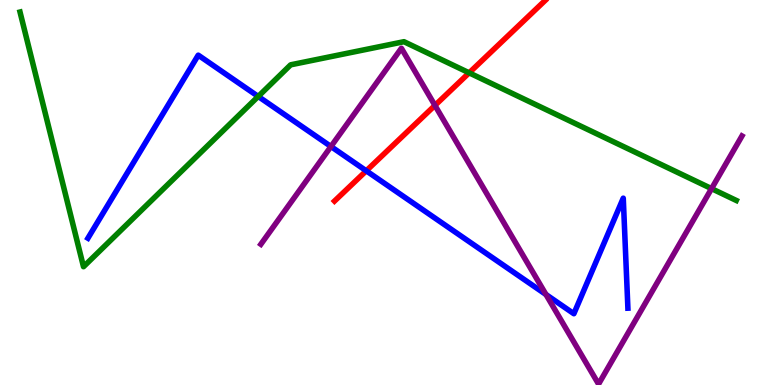[{'lines': ['blue', 'red'], 'intersections': [{'x': 4.73, 'y': 5.56}]}, {'lines': ['green', 'red'], 'intersections': [{'x': 6.05, 'y': 8.11}]}, {'lines': ['purple', 'red'], 'intersections': [{'x': 5.61, 'y': 7.26}]}, {'lines': ['blue', 'green'], 'intersections': [{'x': 3.33, 'y': 7.5}]}, {'lines': ['blue', 'purple'], 'intersections': [{'x': 4.27, 'y': 6.19}, {'x': 7.04, 'y': 2.35}]}, {'lines': ['green', 'purple'], 'intersections': [{'x': 9.18, 'y': 5.1}]}]